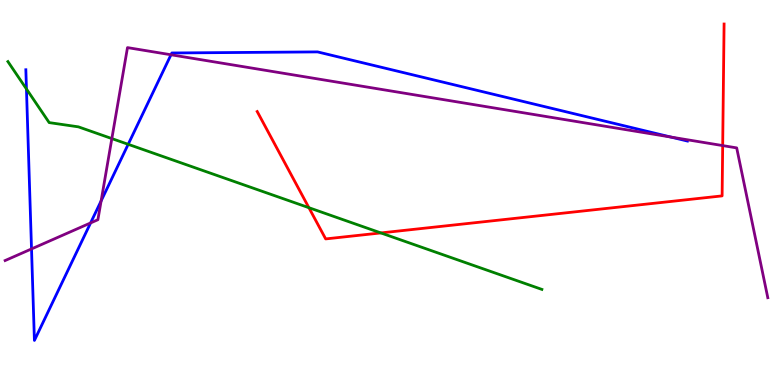[{'lines': ['blue', 'red'], 'intersections': []}, {'lines': ['green', 'red'], 'intersections': [{'x': 3.99, 'y': 4.61}, {'x': 4.91, 'y': 3.95}]}, {'lines': ['purple', 'red'], 'intersections': [{'x': 9.33, 'y': 6.22}]}, {'lines': ['blue', 'green'], 'intersections': [{'x': 0.341, 'y': 7.69}, {'x': 1.65, 'y': 6.25}]}, {'lines': ['blue', 'purple'], 'intersections': [{'x': 0.407, 'y': 3.53}, {'x': 1.17, 'y': 4.21}, {'x': 1.3, 'y': 4.78}, {'x': 2.21, 'y': 8.58}, {'x': 8.66, 'y': 6.44}]}, {'lines': ['green', 'purple'], 'intersections': [{'x': 1.44, 'y': 6.4}]}]